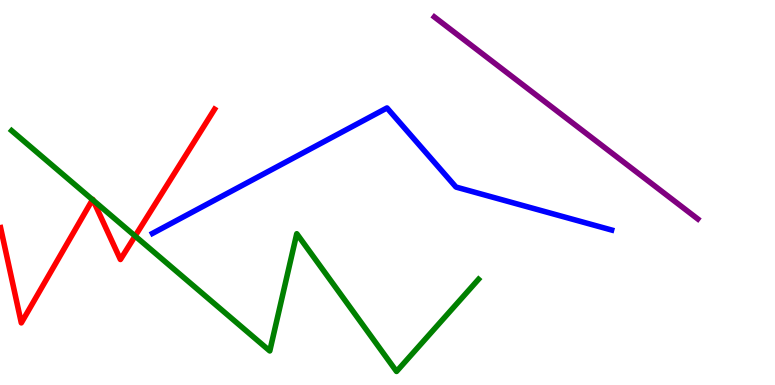[{'lines': ['blue', 'red'], 'intersections': []}, {'lines': ['green', 'red'], 'intersections': [{'x': 1.19, 'y': 4.81}, {'x': 1.2, 'y': 4.8}, {'x': 1.74, 'y': 3.87}]}, {'lines': ['purple', 'red'], 'intersections': []}, {'lines': ['blue', 'green'], 'intersections': []}, {'lines': ['blue', 'purple'], 'intersections': []}, {'lines': ['green', 'purple'], 'intersections': []}]